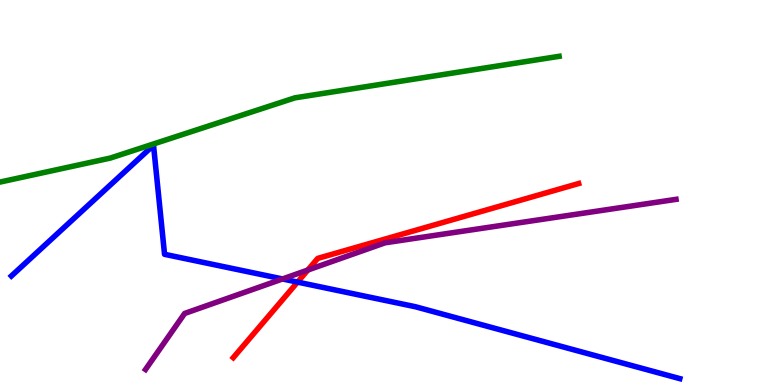[{'lines': ['blue', 'red'], 'intersections': [{'x': 3.84, 'y': 2.67}]}, {'lines': ['green', 'red'], 'intersections': []}, {'lines': ['purple', 'red'], 'intersections': [{'x': 3.97, 'y': 2.99}]}, {'lines': ['blue', 'green'], 'intersections': []}, {'lines': ['blue', 'purple'], 'intersections': [{'x': 3.65, 'y': 2.75}]}, {'lines': ['green', 'purple'], 'intersections': []}]